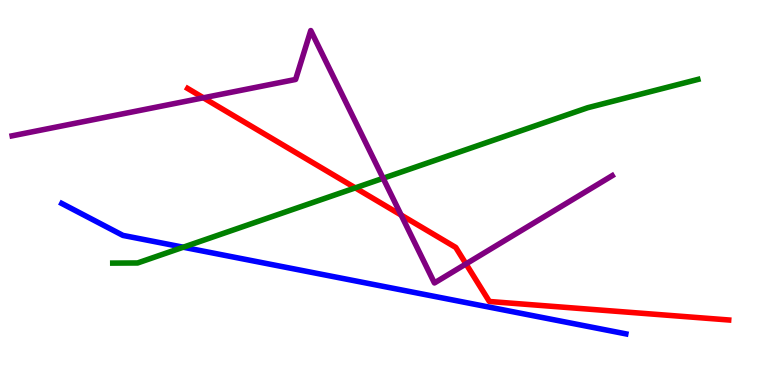[{'lines': ['blue', 'red'], 'intersections': []}, {'lines': ['green', 'red'], 'intersections': [{'x': 4.58, 'y': 5.12}]}, {'lines': ['purple', 'red'], 'intersections': [{'x': 2.62, 'y': 7.46}, {'x': 5.18, 'y': 4.41}, {'x': 6.01, 'y': 3.15}]}, {'lines': ['blue', 'green'], 'intersections': [{'x': 2.36, 'y': 3.58}]}, {'lines': ['blue', 'purple'], 'intersections': []}, {'lines': ['green', 'purple'], 'intersections': [{'x': 4.94, 'y': 5.37}]}]